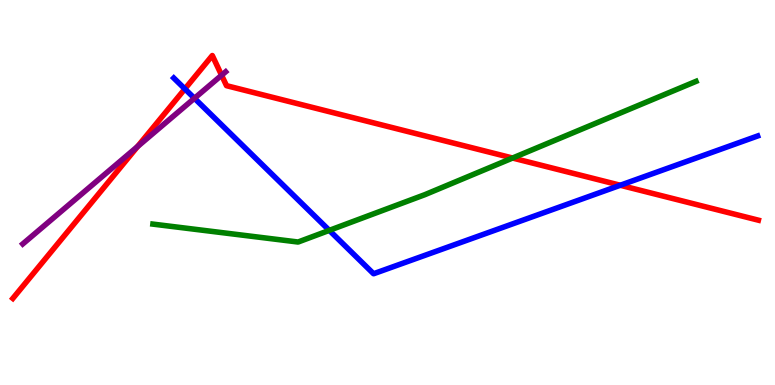[{'lines': ['blue', 'red'], 'intersections': [{'x': 2.39, 'y': 7.69}, {'x': 8.0, 'y': 5.19}]}, {'lines': ['green', 'red'], 'intersections': [{'x': 6.61, 'y': 5.9}]}, {'lines': ['purple', 'red'], 'intersections': [{'x': 1.77, 'y': 6.19}, {'x': 2.86, 'y': 8.05}]}, {'lines': ['blue', 'green'], 'intersections': [{'x': 4.25, 'y': 4.02}]}, {'lines': ['blue', 'purple'], 'intersections': [{'x': 2.51, 'y': 7.45}]}, {'lines': ['green', 'purple'], 'intersections': []}]